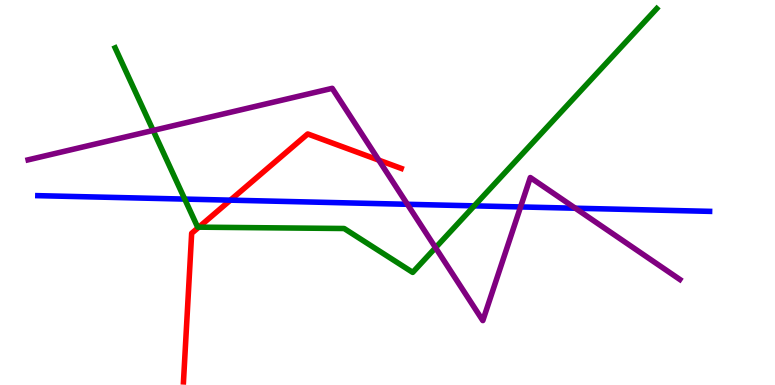[{'lines': ['blue', 'red'], 'intersections': [{'x': 2.97, 'y': 4.8}]}, {'lines': ['green', 'red'], 'intersections': [{'x': 2.57, 'y': 4.1}]}, {'lines': ['purple', 'red'], 'intersections': [{'x': 4.89, 'y': 5.84}]}, {'lines': ['blue', 'green'], 'intersections': [{'x': 2.38, 'y': 4.83}, {'x': 6.12, 'y': 4.65}]}, {'lines': ['blue', 'purple'], 'intersections': [{'x': 5.26, 'y': 4.69}, {'x': 6.72, 'y': 4.63}, {'x': 7.42, 'y': 4.59}]}, {'lines': ['green', 'purple'], 'intersections': [{'x': 1.98, 'y': 6.61}, {'x': 5.62, 'y': 3.57}]}]